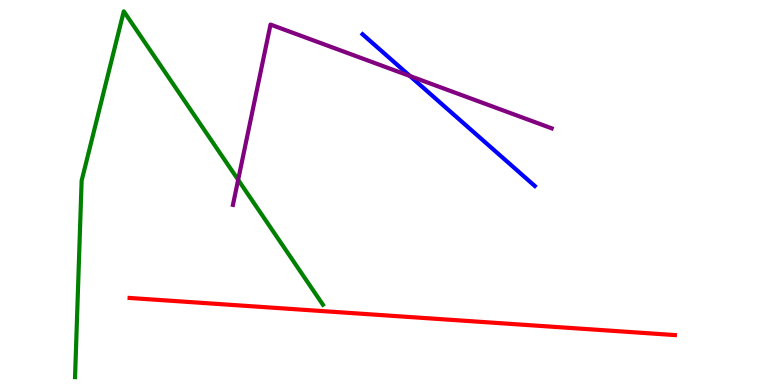[{'lines': ['blue', 'red'], 'intersections': []}, {'lines': ['green', 'red'], 'intersections': []}, {'lines': ['purple', 'red'], 'intersections': []}, {'lines': ['blue', 'green'], 'intersections': []}, {'lines': ['blue', 'purple'], 'intersections': [{'x': 5.29, 'y': 8.03}]}, {'lines': ['green', 'purple'], 'intersections': [{'x': 3.07, 'y': 5.33}]}]